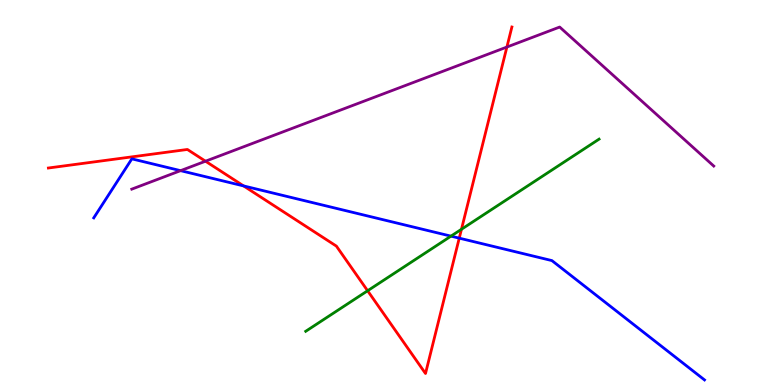[{'lines': ['blue', 'red'], 'intersections': [{'x': 3.14, 'y': 5.17}, {'x': 5.93, 'y': 3.81}]}, {'lines': ['green', 'red'], 'intersections': [{'x': 4.74, 'y': 2.45}, {'x': 5.95, 'y': 4.04}]}, {'lines': ['purple', 'red'], 'intersections': [{'x': 2.65, 'y': 5.81}, {'x': 6.54, 'y': 8.78}]}, {'lines': ['blue', 'green'], 'intersections': [{'x': 5.82, 'y': 3.87}]}, {'lines': ['blue', 'purple'], 'intersections': [{'x': 2.33, 'y': 5.57}]}, {'lines': ['green', 'purple'], 'intersections': []}]